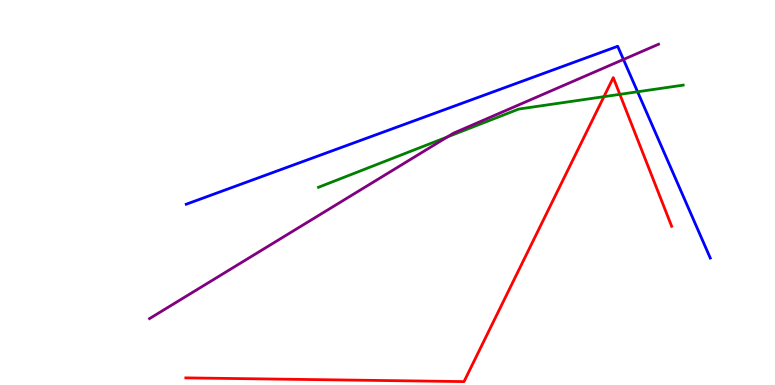[{'lines': ['blue', 'red'], 'intersections': []}, {'lines': ['green', 'red'], 'intersections': [{'x': 7.79, 'y': 7.49}, {'x': 8.0, 'y': 7.55}]}, {'lines': ['purple', 'red'], 'intersections': []}, {'lines': ['blue', 'green'], 'intersections': [{'x': 8.23, 'y': 7.62}]}, {'lines': ['blue', 'purple'], 'intersections': [{'x': 8.04, 'y': 8.46}]}, {'lines': ['green', 'purple'], 'intersections': [{'x': 5.77, 'y': 6.44}]}]